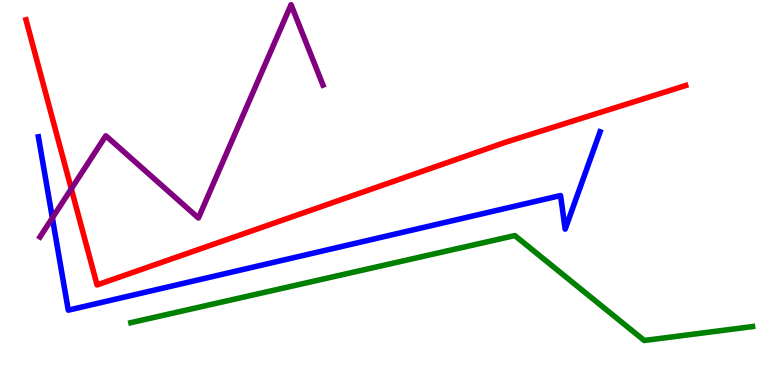[{'lines': ['blue', 'red'], 'intersections': []}, {'lines': ['green', 'red'], 'intersections': []}, {'lines': ['purple', 'red'], 'intersections': [{'x': 0.92, 'y': 5.1}]}, {'lines': ['blue', 'green'], 'intersections': []}, {'lines': ['blue', 'purple'], 'intersections': [{'x': 0.676, 'y': 4.34}]}, {'lines': ['green', 'purple'], 'intersections': []}]